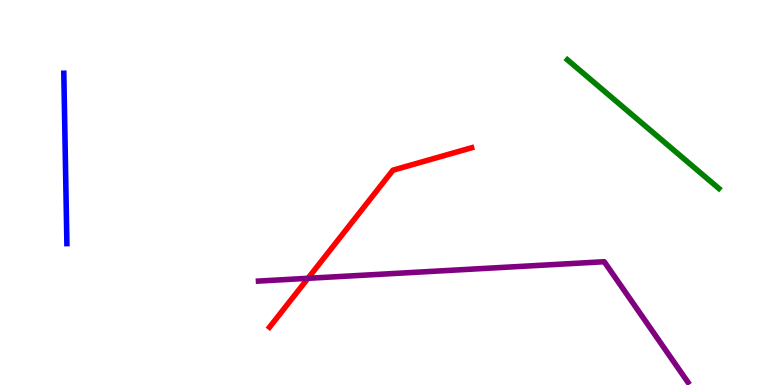[{'lines': ['blue', 'red'], 'intersections': []}, {'lines': ['green', 'red'], 'intersections': []}, {'lines': ['purple', 'red'], 'intersections': [{'x': 3.97, 'y': 2.77}]}, {'lines': ['blue', 'green'], 'intersections': []}, {'lines': ['blue', 'purple'], 'intersections': []}, {'lines': ['green', 'purple'], 'intersections': []}]